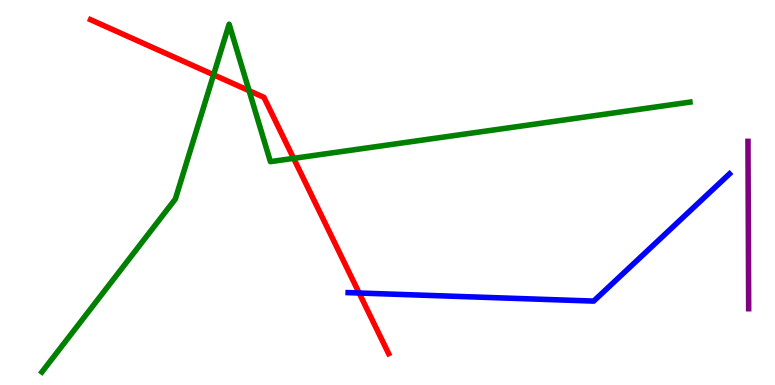[{'lines': ['blue', 'red'], 'intersections': [{'x': 4.63, 'y': 2.39}]}, {'lines': ['green', 'red'], 'intersections': [{'x': 2.76, 'y': 8.06}, {'x': 3.21, 'y': 7.64}, {'x': 3.79, 'y': 5.89}]}, {'lines': ['purple', 'red'], 'intersections': []}, {'lines': ['blue', 'green'], 'intersections': []}, {'lines': ['blue', 'purple'], 'intersections': []}, {'lines': ['green', 'purple'], 'intersections': []}]